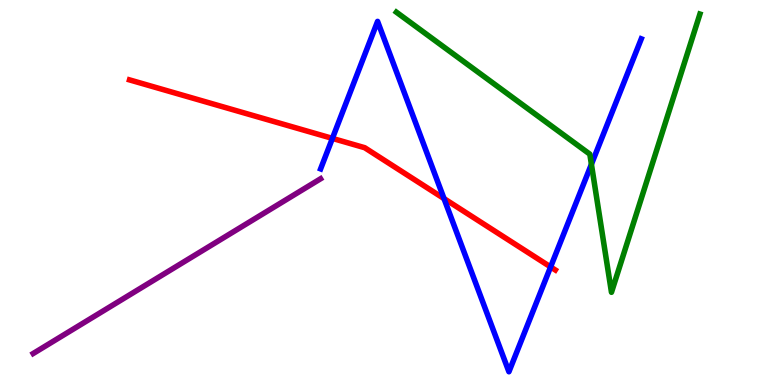[{'lines': ['blue', 'red'], 'intersections': [{'x': 4.29, 'y': 6.41}, {'x': 5.73, 'y': 4.84}, {'x': 7.1, 'y': 3.07}]}, {'lines': ['green', 'red'], 'intersections': []}, {'lines': ['purple', 'red'], 'intersections': []}, {'lines': ['blue', 'green'], 'intersections': [{'x': 7.63, 'y': 5.73}]}, {'lines': ['blue', 'purple'], 'intersections': []}, {'lines': ['green', 'purple'], 'intersections': []}]